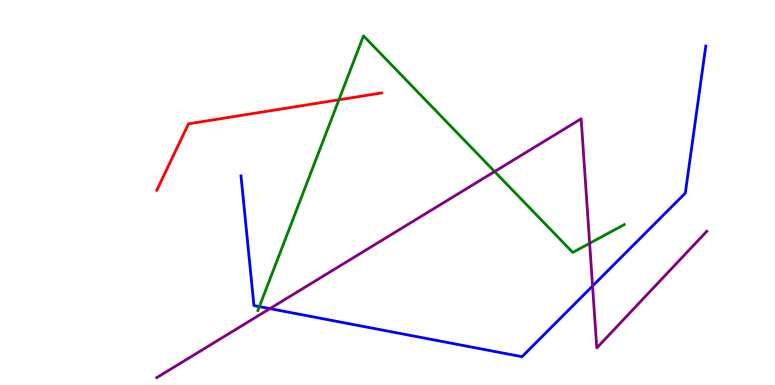[{'lines': ['blue', 'red'], 'intersections': []}, {'lines': ['green', 'red'], 'intersections': [{'x': 4.37, 'y': 7.41}]}, {'lines': ['purple', 'red'], 'intersections': []}, {'lines': ['blue', 'green'], 'intersections': [{'x': 3.35, 'y': 2.04}]}, {'lines': ['blue', 'purple'], 'intersections': [{'x': 3.48, 'y': 1.98}, {'x': 7.65, 'y': 2.57}]}, {'lines': ['green', 'purple'], 'intersections': [{'x': 6.38, 'y': 5.54}, {'x': 7.61, 'y': 3.68}]}]